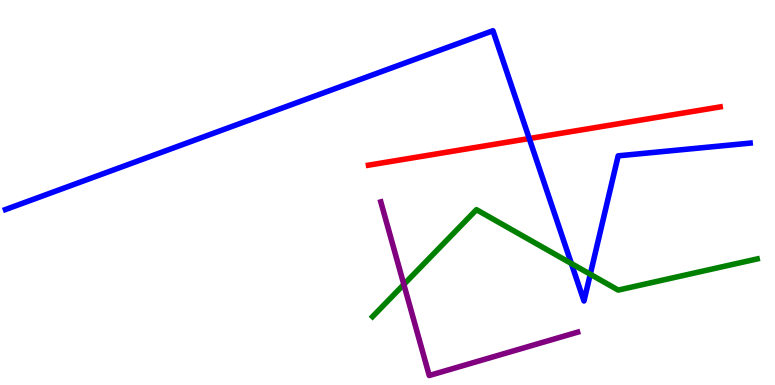[{'lines': ['blue', 'red'], 'intersections': [{'x': 6.83, 'y': 6.4}]}, {'lines': ['green', 'red'], 'intersections': []}, {'lines': ['purple', 'red'], 'intersections': []}, {'lines': ['blue', 'green'], 'intersections': [{'x': 7.37, 'y': 3.16}, {'x': 7.62, 'y': 2.88}]}, {'lines': ['blue', 'purple'], 'intersections': []}, {'lines': ['green', 'purple'], 'intersections': [{'x': 5.21, 'y': 2.61}]}]